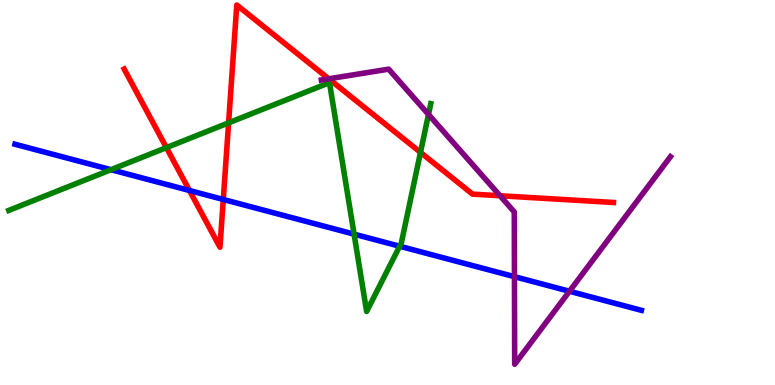[{'lines': ['blue', 'red'], 'intersections': [{'x': 2.44, 'y': 5.05}, {'x': 2.88, 'y': 4.82}]}, {'lines': ['green', 'red'], 'intersections': [{'x': 2.15, 'y': 6.17}, {'x': 2.95, 'y': 6.81}, {'x': 5.43, 'y': 6.04}]}, {'lines': ['purple', 'red'], 'intersections': [{'x': 4.24, 'y': 7.95}, {'x': 6.45, 'y': 4.92}]}, {'lines': ['blue', 'green'], 'intersections': [{'x': 1.43, 'y': 5.59}, {'x': 4.57, 'y': 3.92}, {'x': 5.16, 'y': 3.6}]}, {'lines': ['blue', 'purple'], 'intersections': [{'x': 6.64, 'y': 2.81}, {'x': 7.35, 'y': 2.44}]}, {'lines': ['green', 'purple'], 'intersections': [{'x': 5.53, 'y': 7.03}]}]